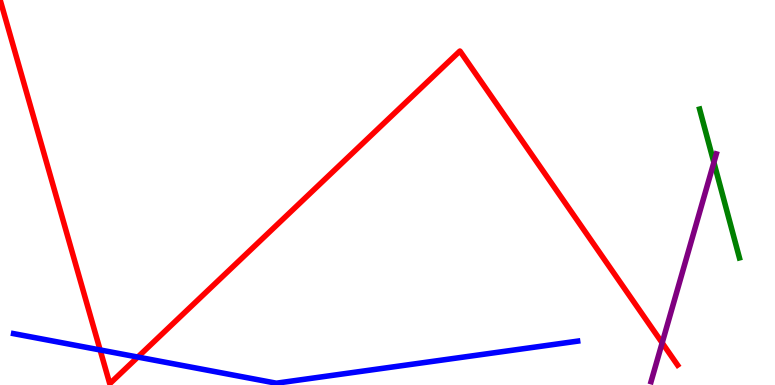[{'lines': ['blue', 'red'], 'intersections': [{'x': 1.29, 'y': 0.91}, {'x': 1.78, 'y': 0.726}]}, {'lines': ['green', 'red'], 'intersections': []}, {'lines': ['purple', 'red'], 'intersections': [{'x': 8.54, 'y': 1.09}]}, {'lines': ['blue', 'green'], 'intersections': []}, {'lines': ['blue', 'purple'], 'intersections': []}, {'lines': ['green', 'purple'], 'intersections': [{'x': 9.21, 'y': 5.78}]}]